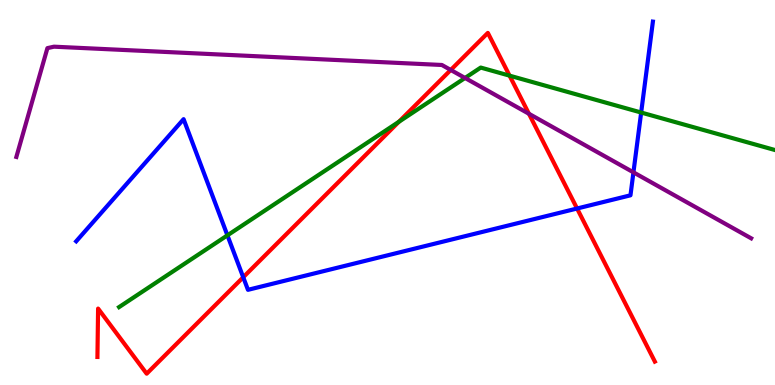[{'lines': ['blue', 'red'], 'intersections': [{'x': 3.14, 'y': 2.8}, {'x': 7.45, 'y': 4.58}]}, {'lines': ['green', 'red'], 'intersections': [{'x': 5.15, 'y': 6.84}, {'x': 6.58, 'y': 8.03}]}, {'lines': ['purple', 'red'], 'intersections': [{'x': 5.82, 'y': 8.18}, {'x': 6.83, 'y': 7.04}]}, {'lines': ['blue', 'green'], 'intersections': [{'x': 2.93, 'y': 3.89}, {'x': 8.27, 'y': 7.08}]}, {'lines': ['blue', 'purple'], 'intersections': [{'x': 8.17, 'y': 5.52}]}, {'lines': ['green', 'purple'], 'intersections': [{'x': 6.0, 'y': 7.97}]}]